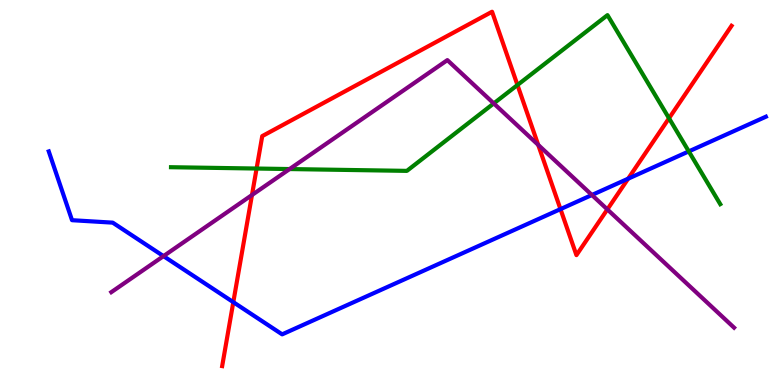[{'lines': ['blue', 'red'], 'intersections': [{'x': 3.01, 'y': 2.15}, {'x': 7.23, 'y': 4.57}, {'x': 8.11, 'y': 5.36}]}, {'lines': ['green', 'red'], 'intersections': [{'x': 3.31, 'y': 5.62}, {'x': 6.68, 'y': 7.79}, {'x': 8.63, 'y': 6.93}]}, {'lines': ['purple', 'red'], 'intersections': [{'x': 3.25, 'y': 4.93}, {'x': 6.94, 'y': 6.24}, {'x': 7.84, 'y': 4.56}]}, {'lines': ['blue', 'green'], 'intersections': [{'x': 8.89, 'y': 6.07}]}, {'lines': ['blue', 'purple'], 'intersections': [{'x': 2.11, 'y': 3.35}, {'x': 7.64, 'y': 4.94}]}, {'lines': ['green', 'purple'], 'intersections': [{'x': 3.74, 'y': 5.61}, {'x': 6.37, 'y': 7.31}]}]